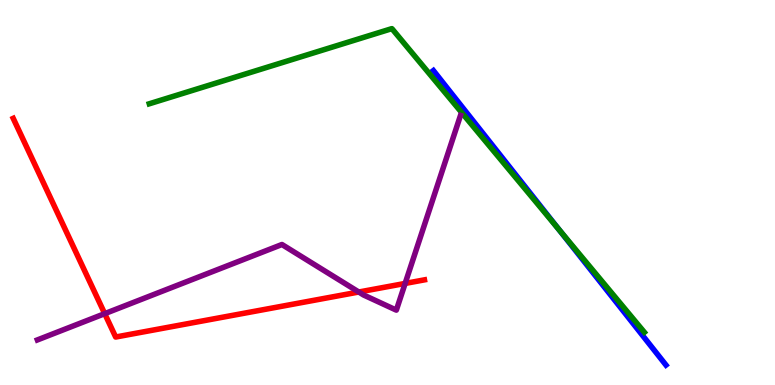[{'lines': ['blue', 'red'], 'intersections': []}, {'lines': ['green', 'red'], 'intersections': []}, {'lines': ['purple', 'red'], 'intersections': [{'x': 1.35, 'y': 1.85}, {'x': 4.63, 'y': 2.42}, {'x': 5.23, 'y': 2.64}]}, {'lines': ['blue', 'green'], 'intersections': [{'x': 7.21, 'y': 4.04}]}, {'lines': ['blue', 'purple'], 'intersections': []}, {'lines': ['green', 'purple'], 'intersections': []}]